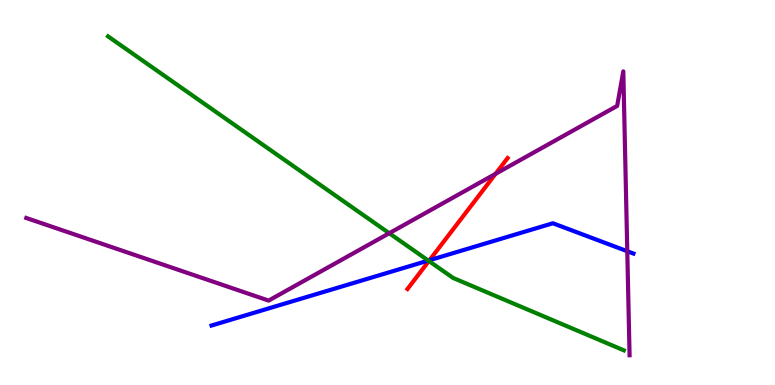[{'lines': ['blue', 'red'], 'intersections': [{'x': 5.54, 'y': 3.24}]}, {'lines': ['green', 'red'], 'intersections': [{'x': 5.53, 'y': 3.22}]}, {'lines': ['purple', 'red'], 'intersections': [{'x': 6.39, 'y': 5.48}]}, {'lines': ['blue', 'green'], 'intersections': [{'x': 5.53, 'y': 3.23}]}, {'lines': ['blue', 'purple'], 'intersections': [{'x': 8.09, 'y': 3.47}]}, {'lines': ['green', 'purple'], 'intersections': [{'x': 5.02, 'y': 3.94}]}]